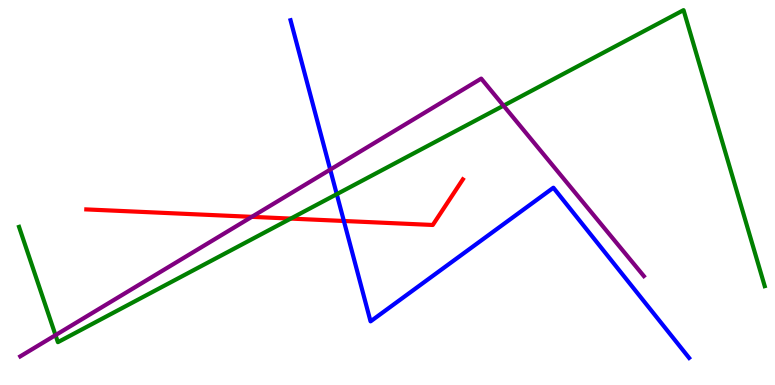[{'lines': ['blue', 'red'], 'intersections': [{'x': 4.44, 'y': 4.26}]}, {'lines': ['green', 'red'], 'intersections': [{'x': 3.75, 'y': 4.32}]}, {'lines': ['purple', 'red'], 'intersections': [{'x': 3.25, 'y': 4.37}]}, {'lines': ['blue', 'green'], 'intersections': [{'x': 4.35, 'y': 4.96}]}, {'lines': ['blue', 'purple'], 'intersections': [{'x': 4.26, 'y': 5.59}]}, {'lines': ['green', 'purple'], 'intersections': [{'x': 0.716, 'y': 1.3}, {'x': 6.5, 'y': 7.26}]}]